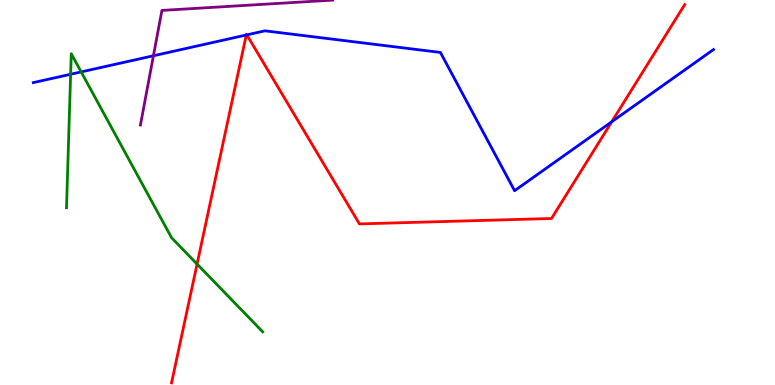[{'lines': ['blue', 'red'], 'intersections': [{'x': 3.18, 'y': 9.09}, {'x': 3.19, 'y': 9.09}, {'x': 7.89, 'y': 6.84}]}, {'lines': ['green', 'red'], 'intersections': [{'x': 2.54, 'y': 3.14}]}, {'lines': ['purple', 'red'], 'intersections': []}, {'lines': ['blue', 'green'], 'intersections': [{'x': 0.911, 'y': 8.07}, {'x': 1.05, 'y': 8.13}]}, {'lines': ['blue', 'purple'], 'intersections': [{'x': 1.98, 'y': 8.55}]}, {'lines': ['green', 'purple'], 'intersections': []}]